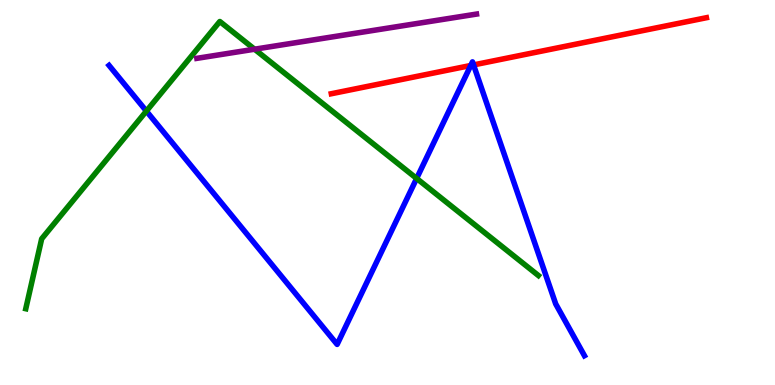[{'lines': ['blue', 'red'], 'intersections': [{'x': 6.07, 'y': 8.3}, {'x': 6.11, 'y': 8.31}]}, {'lines': ['green', 'red'], 'intersections': []}, {'lines': ['purple', 'red'], 'intersections': []}, {'lines': ['blue', 'green'], 'intersections': [{'x': 1.89, 'y': 7.11}, {'x': 5.38, 'y': 5.37}]}, {'lines': ['blue', 'purple'], 'intersections': []}, {'lines': ['green', 'purple'], 'intersections': [{'x': 3.28, 'y': 8.72}]}]